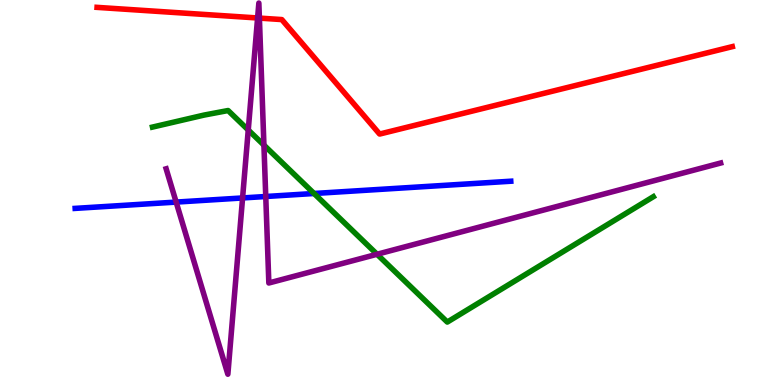[{'lines': ['blue', 'red'], 'intersections': []}, {'lines': ['green', 'red'], 'intersections': []}, {'lines': ['purple', 'red'], 'intersections': [{'x': 3.32, 'y': 9.53}, {'x': 3.35, 'y': 9.53}]}, {'lines': ['blue', 'green'], 'intersections': [{'x': 4.05, 'y': 4.97}]}, {'lines': ['blue', 'purple'], 'intersections': [{'x': 2.27, 'y': 4.75}, {'x': 3.13, 'y': 4.86}, {'x': 3.43, 'y': 4.9}]}, {'lines': ['green', 'purple'], 'intersections': [{'x': 3.2, 'y': 6.62}, {'x': 3.41, 'y': 6.23}, {'x': 4.87, 'y': 3.4}]}]